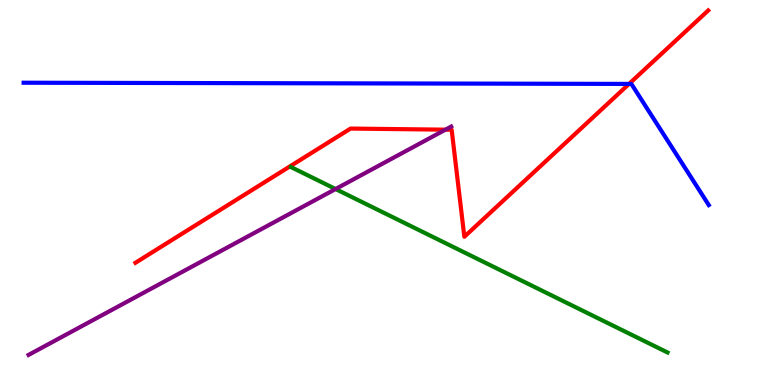[{'lines': ['blue', 'red'], 'intersections': [{'x': 8.12, 'y': 7.82}]}, {'lines': ['green', 'red'], 'intersections': []}, {'lines': ['purple', 'red'], 'intersections': [{'x': 5.75, 'y': 6.63}]}, {'lines': ['blue', 'green'], 'intersections': []}, {'lines': ['blue', 'purple'], 'intersections': []}, {'lines': ['green', 'purple'], 'intersections': [{'x': 4.33, 'y': 5.09}]}]